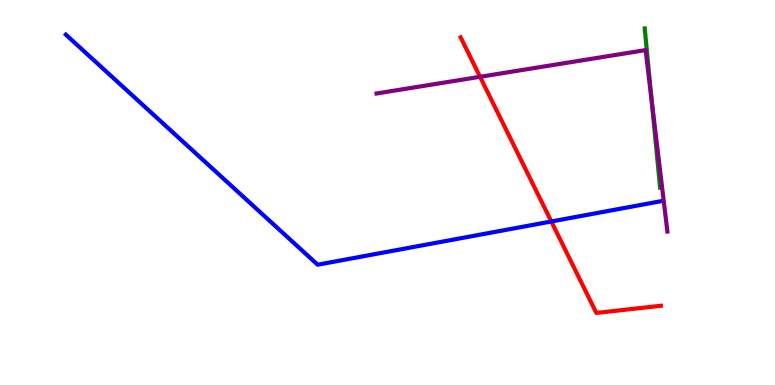[{'lines': ['blue', 'red'], 'intersections': [{'x': 7.11, 'y': 4.25}]}, {'lines': ['green', 'red'], 'intersections': []}, {'lines': ['purple', 'red'], 'intersections': [{'x': 6.19, 'y': 8.01}]}, {'lines': ['blue', 'green'], 'intersections': []}, {'lines': ['blue', 'purple'], 'intersections': []}, {'lines': ['green', 'purple'], 'intersections': [{'x': 8.41, 'y': 7.38}]}]